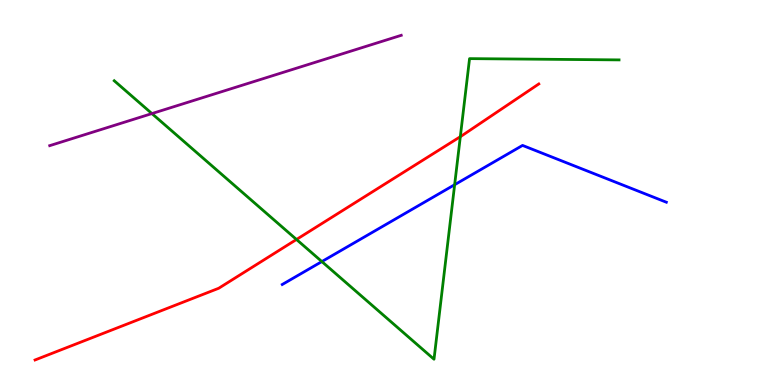[{'lines': ['blue', 'red'], 'intersections': []}, {'lines': ['green', 'red'], 'intersections': [{'x': 3.83, 'y': 3.78}, {'x': 5.94, 'y': 6.45}]}, {'lines': ['purple', 'red'], 'intersections': []}, {'lines': ['blue', 'green'], 'intersections': [{'x': 4.15, 'y': 3.21}, {'x': 5.87, 'y': 5.2}]}, {'lines': ['blue', 'purple'], 'intersections': []}, {'lines': ['green', 'purple'], 'intersections': [{'x': 1.96, 'y': 7.05}]}]